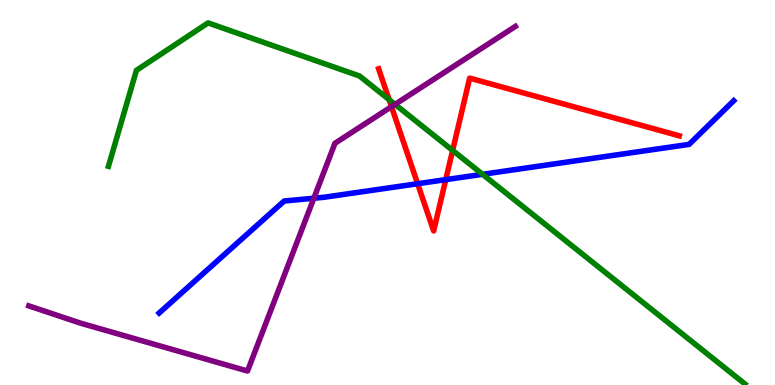[{'lines': ['blue', 'red'], 'intersections': [{'x': 5.39, 'y': 5.23}, {'x': 5.75, 'y': 5.33}]}, {'lines': ['green', 'red'], 'intersections': [{'x': 5.02, 'y': 7.41}, {'x': 5.84, 'y': 6.09}]}, {'lines': ['purple', 'red'], 'intersections': [{'x': 5.05, 'y': 7.23}]}, {'lines': ['blue', 'green'], 'intersections': [{'x': 6.23, 'y': 5.47}]}, {'lines': ['blue', 'purple'], 'intersections': [{'x': 4.05, 'y': 4.85}]}, {'lines': ['green', 'purple'], 'intersections': [{'x': 5.1, 'y': 7.29}]}]